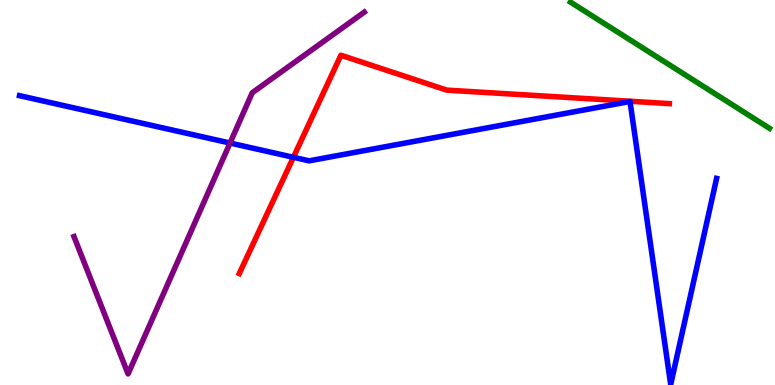[{'lines': ['blue', 'red'], 'intersections': [{'x': 3.79, 'y': 5.91}]}, {'lines': ['green', 'red'], 'intersections': []}, {'lines': ['purple', 'red'], 'intersections': []}, {'lines': ['blue', 'green'], 'intersections': []}, {'lines': ['blue', 'purple'], 'intersections': [{'x': 2.97, 'y': 6.28}]}, {'lines': ['green', 'purple'], 'intersections': []}]